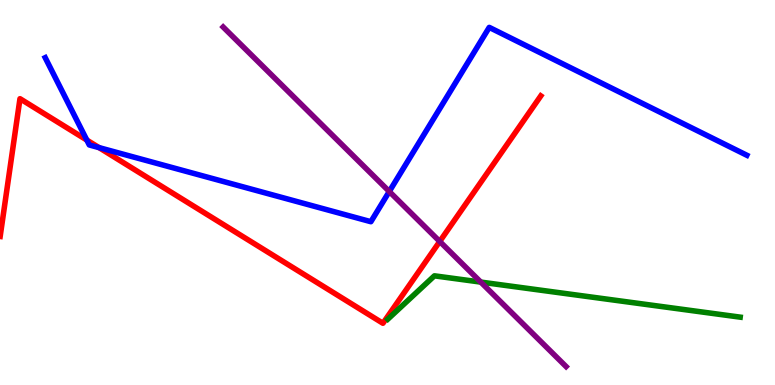[{'lines': ['blue', 'red'], 'intersections': [{'x': 1.12, 'y': 6.36}, {'x': 1.28, 'y': 6.17}]}, {'lines': ['green', 'red'], 'intersections': []}, {'lines': ['purple', 'red'], 'intersections': [{'x': 5.67, 'y': 3.73}]}, {'lines': ['blue', 'green'], 'intersections': []}, {'lines': ['blue', 'purple'], 'intersections': [{'x': 5.02, 'y': 5.03}]}, {'lines': ['green', 'purple'], 'intersections': [{'x': 6.2, 'y': 2.67}]}]